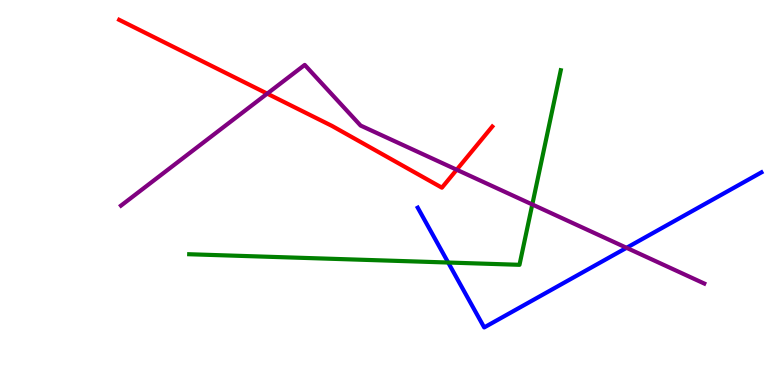[{'lines': ['blue', 'red'], 'intersections': []}, {'lines': ['green', 'red'], 'intersections': []}, {'lines': ['purple', 'red'], 'intersections': [{'x': 3.45, 'y': 7.57}, {'x': 5.89, 'y': 5.59}]}, {'lines': ['blue', 'green'], 'intersections': [{'x': 5.78, 'y': 3.18}]}, {'lines': ['blue', 'purple'], 'intersections': [{'x': 8.08, 'y': 3.56}]}, {'lines': ['green', 'purple'], 'intersections': [{'x': 6.87, 'y': 4.69}]}]